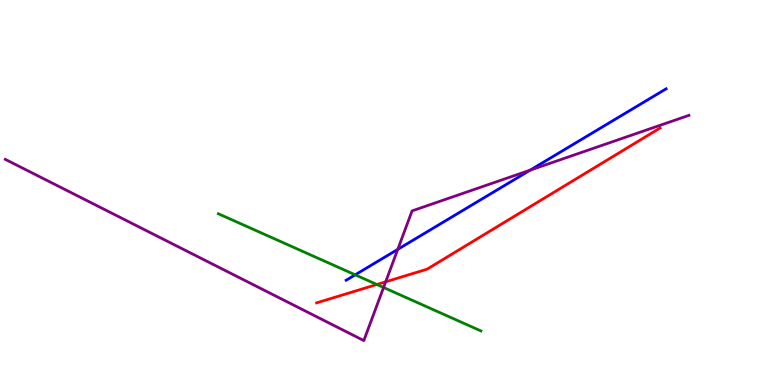[{'lines': ['blue', 'red'], 'intersections': []}, {'lines': ['green', 'red'], 'intersections': [{'x': 4.86, 'y': 2.61}]}, {'lines': ['purple', 'red'], 'intersections': [{'x': 4.98, 'y': 2.68}]}, {'lines': ['blue', 'green'], 'intersections': [{'x': 4.58, 'y': 2.86}]}, {'lines': ['blue', 'purple'], 'intersections': [{'x': 5.13, 'y': 3.52}, {'x': 6.84, 'y': 5.58}]}, {'lines': ['green', 'purple'], 'intersections': [{'x': 4.95, 'y': 2.53}]}]